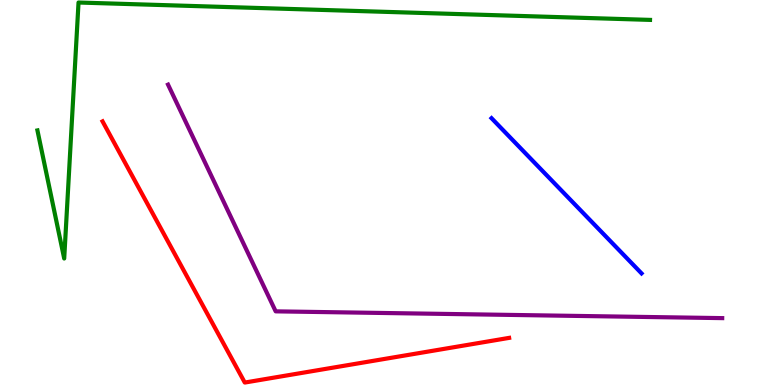[{'lines': ['blue', 'red'], 'intersections': []}, {'lines': ['green', 'red'], 'intersections': []}, {'lines': ['purple', 'red'], 'intersections': []}, {'lines': ['blue', 'green'], 'intersections': []}, {'lines': ['blue', 'purple'], 'intersections': []}, {'lines': ['green', 'purple'], 'intersections': []}]